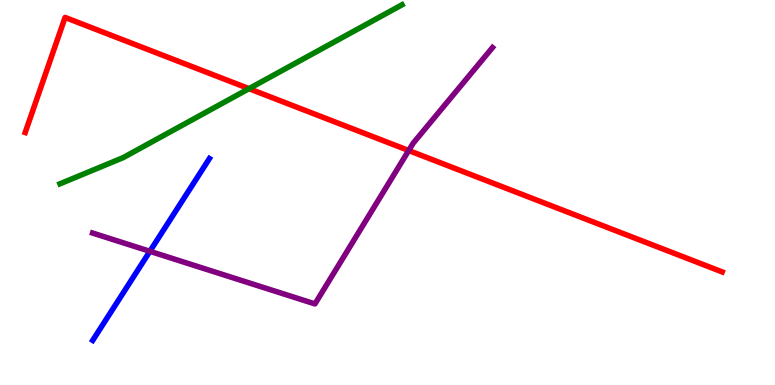[{'lines': ['blue', 'red'], 'intersections': []}, {'lines': ['green', 'red'], 'intersections': [{'x': 3.21, 'y': 7.7}]}, {'lines': ['purple', 'red'], 'intersections': [{'x': 5.27, 'y': 6.09}]}, {'lines': ['blue', 'green'], 'intersections': []}, {'lines': ['blue', 'purple'], 'intersections': [{'x': 1.93, 'y': 3.47}]}, {'lines': ['green', 'purple'], 'intersections': []}]